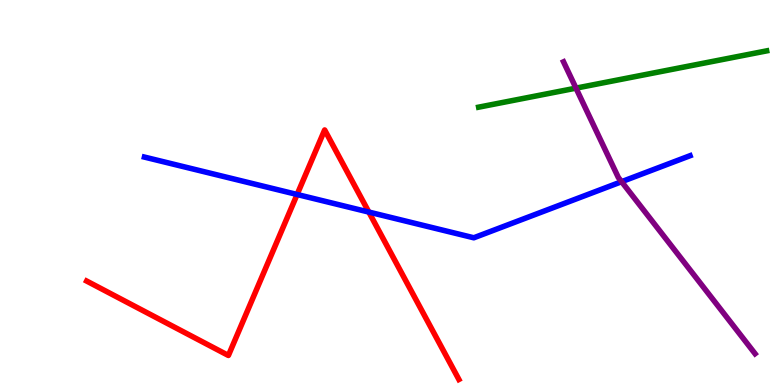[{'lines': ['blue', 'red'], 'intersections': [{'x': 3.83, 'y': 4.95}, {'x': 4.76, 'y': 4.49}]}, {'lines': ['green', 'red'], 'intersections': []}, {'lines': ['purple', 'red'], 'intersections': []}, {'lines': ['blue', 'green'], 'intersections': []}, {'lines': ['blue', 'purple'], 'intersections': [{'x': 8.02, 'y': 5.28}]}, {'lines': ['green', 'purple'], 'intersections': [{'x': 7.43, 'y': 7.71}]}]